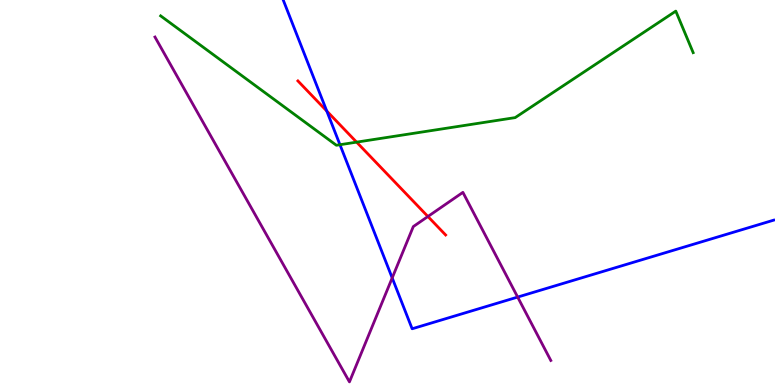[{'lines': ['blue', 'red'], 'intersections': [{'x': 4.22, 'y': 7.12}]}, {'lines': ['green', 'red'], 'intersections': [{'x': 4.6, 'y': 6.31}]}, {'lines': ['purple', 'red'], 'intersections': [{'x': 5.52, 'y': 4.38}]}, {'lines': ['blue', 'green'], 'intersections': [{'x': 4.39, 'y': 6.24}]}, {'lines': ['blue', 'purple'], 'intersections': [{'x': 5.06, 'y': 2.78}, {'x': 6.68, 'y': 2.28}]}, {'lines': ['green', 'purple'], 'intersections': []}]